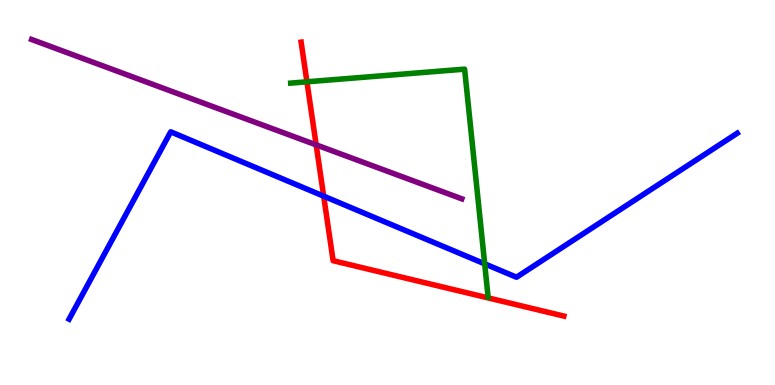[{'lines': ['blue', 'red'], 'intersections': [{'x': 4.18, 'y': 4.91}]}, {'lines': ['green', 'red'], 'intersections': [{'x': 3.96, 'y': 7.88}]}, {'lines': ['purple', 'red'], 'intersections': [{'x': 4.08, 'y': 6.24}]}, {'lines': ['blue', 'green'], 'intersections': [{'x': 6.25, 'y': 3.15}]}, {'lines': ['blue', 'purple'], 'intersections': []}, {'lines': ['green', 'purple'], 'intersections': []}]